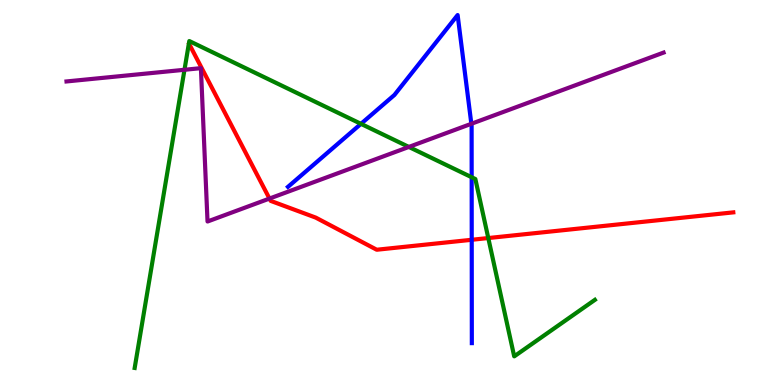[{'lines': ['blue', 'red'], 'intersections': [{'x': 6.09, 'y': 3.77}]}, {'lines': ['green', 'red'], 'intersections': [{'x': 6.3, 'y': 3.82}]}, {'lines': ['purple', 'red'], 'intersections': [{'x': 3.48, 'y': 4.84}]}, {'lines': ['blue', 'green'], 'intersections': [{'x': 4.66, 'y': 6.78}, {'x': 6.09, 'y': 5.4}]}, {'lines': ['blue', 'purple'], 'intersections': [{'x': 6.08, 'y': 6.78}]}, {'lines': ['green', 'purple'], 'intersections': [{'x': 2.38, 'y': 8.19}, {'x': 5.28, 'y': 6.18}]}]